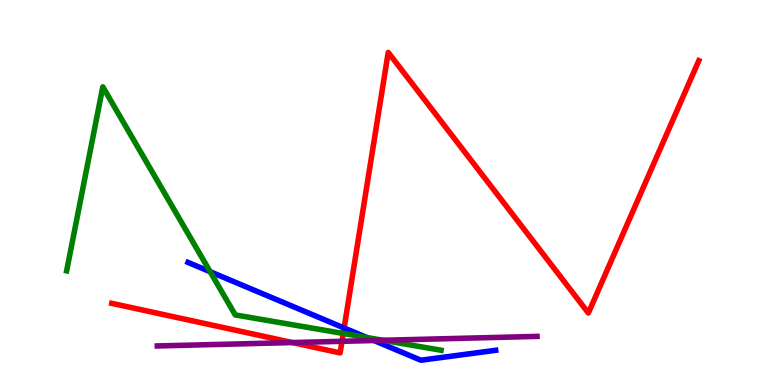[{'lines': ['blue', 'red'], 'intersections': [{'x': 4.44, 'y': 1.48}]}, {'lines': ['green', 'red'], 'intersections': [{'x': 4.43, 'y': 1.34}]}, {'lines': ['purple', 'red'], 'intersections': [{'x': 3.77, 'y': 1.1}, {'x': 4.41, 'y': 1.13}]}, {'lines': ['blue', 'green'], 'intersections': [{'x': 2.71, 'y': 2.94}, {'x': 4.73, 'y': 1.23}]}, {'lines': ['blue', 'purple'], 'intersections': [{'x': 4.83, 'y': 1.16}]}, {'lines': ['green', 'purple'], 'intersections': [{'x': 4.94, 'y': 1.16}]}]